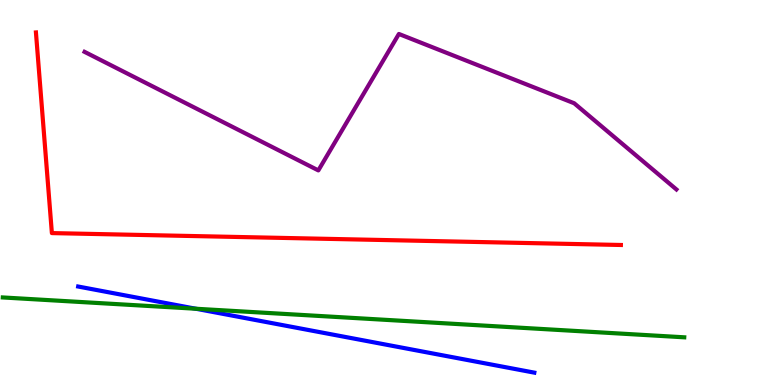[{'lines': ['blue', 'red'], 'intersections': []}, {'lines': ['green', 'red'], 'intersections': []}, {'lines': ['purple', 'red'], 'intersections': []}, {'lines': ['blue', 'green'], 'intersections': [{'x': 2.53, 'y': 1.98}]}, {'lines': ['blue', 'purple'], 'intersections': []}, {'lines': ['green', 'purple'], 'intersections': []}]